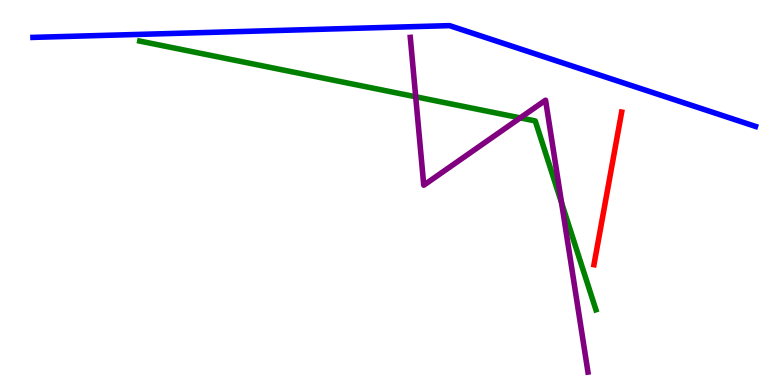[{'lines': ['blue', 'red'], 'intersections': []}, {'lines': ['green', 'red'], 'intersections': []}, {'lines': ['purple', 'red'], 'intersections': []}, {'lines': ['blue', 'green'], 'intersections': []}, {'lines': ['blue', 'purple'], 'intersections': []}, {'lines': ['green', 'purple'], 'intersections': [{'x': 5.36, 'y': 7.49}, {'x': 6.71, 'y': 6.94}, {'x': 7.25, 'y': 4.73}]}]